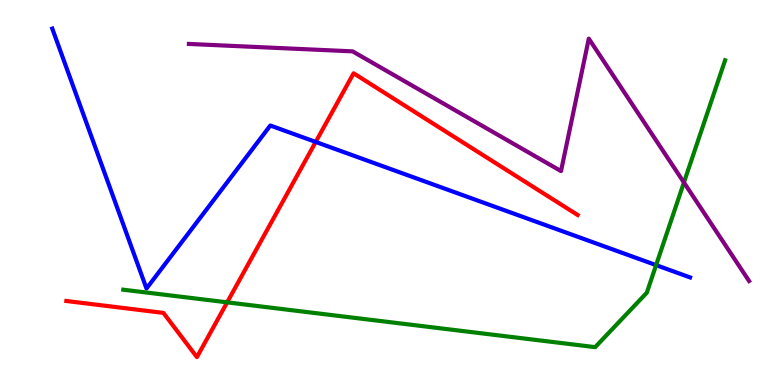[{'lines': ['blue', 'red'], 'intersections': [{'x': 4.07, 'y': 6.31}]}, {'lines': ['green', 'red'], 'intersections': [{'x': 2.93, 'y': 2.15}]}, {'lines': ['purple', 'red'], 'intersections': []}, {'lines': ['blue', 'green'], 'intersections': [{'x': 8.47, 'y': 3.11}]}, {'lines': ['blue', 'purple'], 'intersections': []}, {'lines': ['green', 'purple'], 'intersections': [{'x': 8.82, 'y': 5.26}]}]